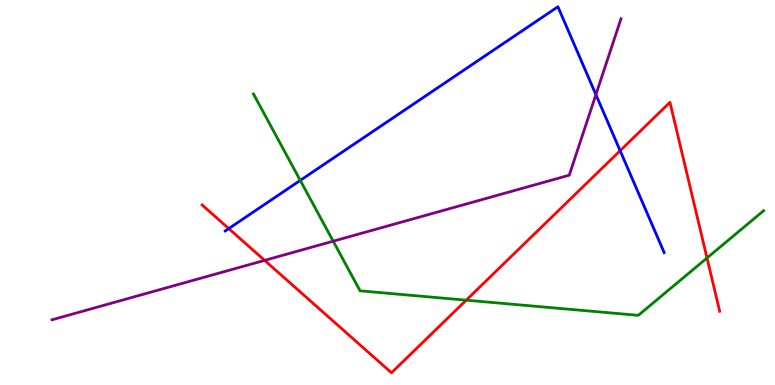[{'lines': ['blue', 'red'], 'intersections': [{'x': 2.95, 'y': 4.06}, {'x': 8.0, 'y': 6.09}]}, {'lines': ['green', 'red'], 'intersections': [{'x': 6.02, 'y': 2.2}, {'x': 9.12, 'y': 3.3}]}, {'lines': ['purple', 'red'], 'intersections': [{'x': 3.41, 'y': 3.24}]}, {'lines': ['blue', 'green'], 'intersections': [{'x': 3.87, 'y': 5.31}]}, {'lines': ['blue', 'purple'], 'intersections': [{'x': 7.69, 'y': 7.54}]}, {'lines': ['green', 'purple'], 'intersections': [{'x': 4.3, 'y': 3.74}]}]